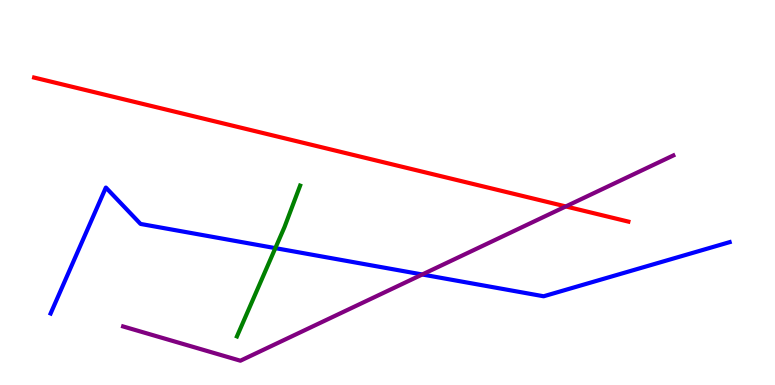[{'lines': ['blue', 'red'], 'intersections': []}, {'lines': ['green', 'red'], 'intersections': []}, {'lines': ['purple', 'red'], 'intersections': [{'x': 7.3, 'y': 4.64}]}, {'lines': ['blue', 'green'], 'intersections': [{'x': 3.55, 'y': 3.56}]}, {'lines': ['blue', 'purple'], 'intersections': [{'x': 5.45, 'y': 2.87}]}, {'lines': ['green', 'purple'], 'intersections': []}]